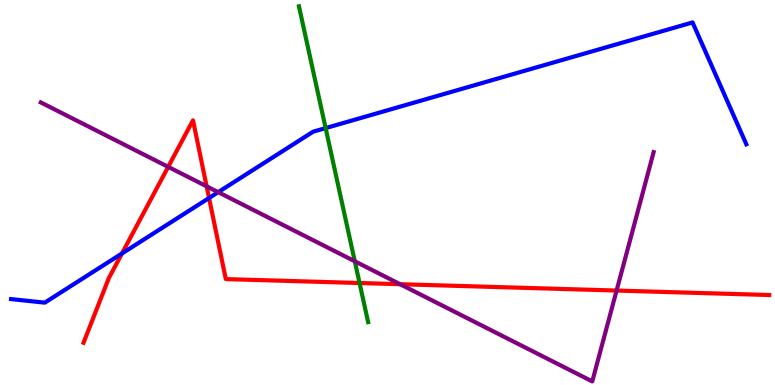[{'lines': ['blue', 'red'], 'intersections': [{'x': 1.57, 'y': 3.42}, {'x': 2.7, 'y': 4.86}]}, {'lines': ['green', 'red'], 'intersections': [{'x': 4.64, 'y': 2.65}]}, {'lines': ['purple', 'red'], 'intersections': [{'x': 2.17, 'y': 5.67}, {'x': 2.67, 'y': 5.16}, {'x': 5.16, 'y': 2.62}, {'x': 7.96, 'y': 2.45}]}, {'lines': ['blue', 'green'], 'intersections': [{'x': 4.2, 'y': 6.67}]}, {'lines': ['blue', 'purple'], 'intersections': [{'x': 2.82, 'y': 5.01}]}, {'lines': ['green', 'purple'], 'intersections': [{'x': 4.58, 'y': 3.21}]}]